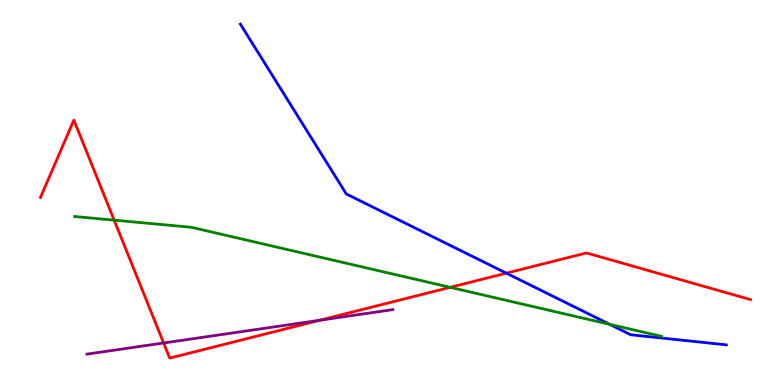[{'lines': ['blue', 'red'], 'intersections': [{'x': 6.53, 'y': 2.9}]}, {'lines': ['green', 'red'], 'intersections': [{'x': 1.47, 'y': 4.28}, {'x': 5.81, 'y': 2.54}]}, {'lines': ['purple', 'red'], 'intersections': [{'x': 2.11, 'y': 1.09}, {'x': 4.12, 'y': 1.68}]}, {'lines': ['blue', 'green'], 'intersections': [{'x': 7.87, 'y': 1.58}]}, {'lines': ['blue', 'purple'], 'intersections': []}, {'lines': ['green', 'purple'], 'intersections': []}]